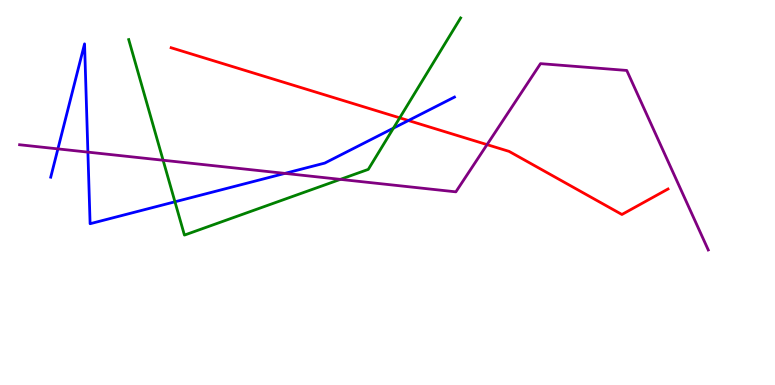[{'lines': ['blue', 'red'], 'intersections': [{'x': 5.27, 'y': 6.87}]}, {'lines': ['green', 'red'], 'intersections': [{'x': 5.16, 'y': 6.94}]}, {'lines': ['purple', 'red'], 'intersections': [{'x': 6.28, 'y': 6.24}]}, {'lines': ['blue', 'green'], 'intersections': [{'x': 2.26, 'y': 4.76}, {'x': 5.08, 'y': 6.67}]}, {'lines': ['blue', 'purple'], 'intersections': [{'x': 0.747, 'y': 6.13}, {'x': 1.13, 'y': 6.05}, {'x': 3.68, 'y': 5.5}]}, {'lines': ['green', 'purple'], 'intersections': [{'x': 2.1, 'y': 5.84}, {'x': 4.39, 'y': 5.34}]}]